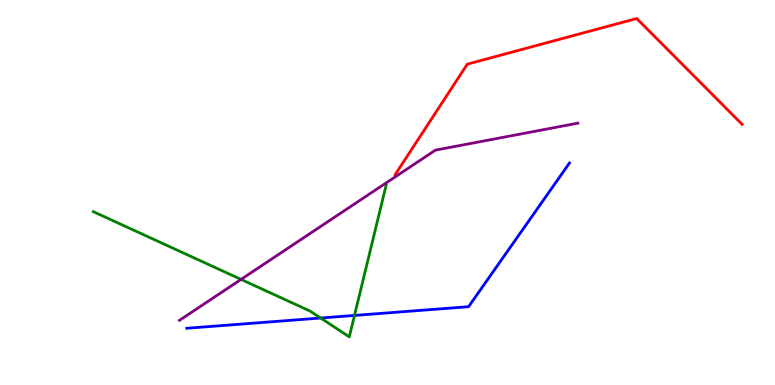[{'lines': ['blue', 'red'], 'intersections': []}, {'lines': ['green', 'red'], 'intersections': []}, {'lines': ['purple', 'red'], 'intersections': []}, {'lines': ['blue', 'green'], 'intersections': [{'x': 4.14, 'y': 1.74}, {'x': 4.57, 'y': 1.81}]}, {'lines': ['blue', 'purple'], 'intersections': []}, {'lines': ['green', 'purple'], 'intersections': [{'x': 3.11, 'y': 2.74}]}]